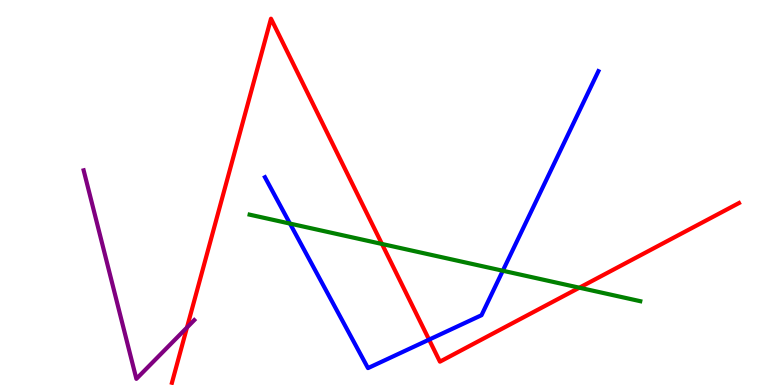[{'lines': ['blue', 'red'], 'intersections': [{'x': 5.54, 'y': 1.18}]}, {'lines': ['green', 'red'], 'intersections': [{'x': 4.93, 'y': 3.66}, {'x': 7.48, 'y': 2.53}]}, {'lines': ['purple', 'red'], 'intersections': [{'x': 2.41, 'y': 1.49}]}, {'lines': ['blue', 'green'], 'intersections': [{'x': 3.74, 'y': 4.19}, {'x': 6.49, 'y': 2.97}]}, {'lines': ['blue', 'purple'], 'intersections': []}, {'lines': ['green', 'purple'], 'intersections': []}]